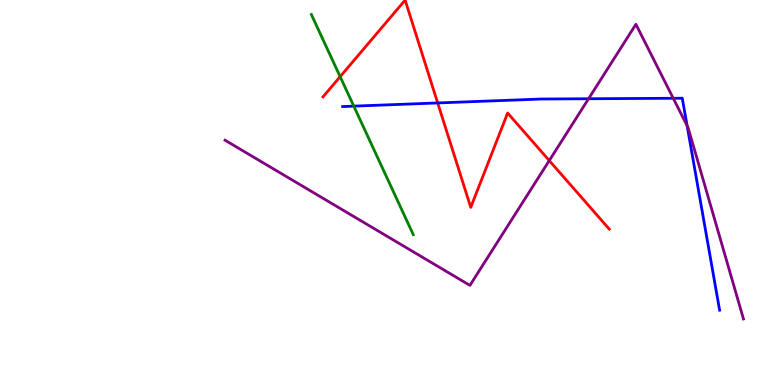[{'lines': ['blue', 'red'], 'intersections': [{'x': 5.65, 'y': 7.33}]}, {'lines': ['green', 'red'], 'intersections': [{'x': 4.39, 'y': 8.01}]}, {'lines': ['purple', 'red'], 'intersections': [{'x': 7.09, 'y': 5.83}]}, {'lines': ['blue', 'green'], 'intersections': [{'x': 4.57, 'y': 7.24}]}, {'lines': ['blue', 'purple'], 'intersections': [{'x': 7.59, 'y': 7.43}, {'x': 8.69, 'y': 7.45}, {'x': 8.87, 'y': 6.73}]}, {'lines': ['green', 'purple'], 'intersections': []}]